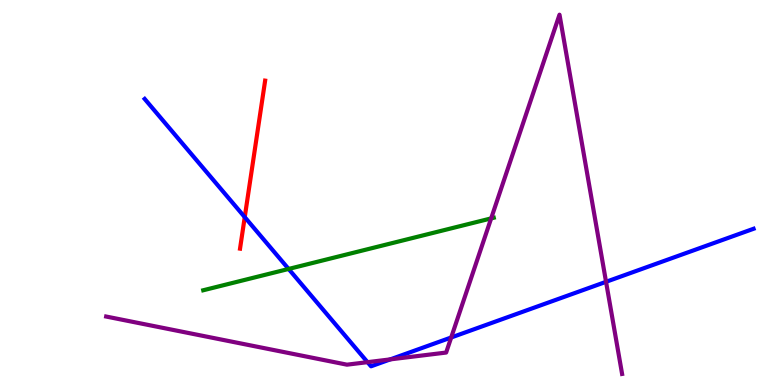[{'lines': ['blue', 'red'], 'intersections': [{'x': 3.16, 'y': 4.36}]}, {'lines': ['green', 'red'], 'intersections': []}, {'lines': ['purple', 'red'], 'intersections': []}, {'lines': ['blue', 'green'], 'intersections': [{'x': 3.72, 'y': 3.01}]}, {'lines': ['blue', 'purple'], 'intersections': [{'x': 4.74, 'y': 0.593}, {'x': 5.04, 'y': 0.665}, {'x': 5.82, 'y': 1.23}, {'x': 7.82, 'y': 2.68}]}, {'lines': ['green', 'purple'], 'intersections': [{'x': 6.34, 'y': 4.33}]}]